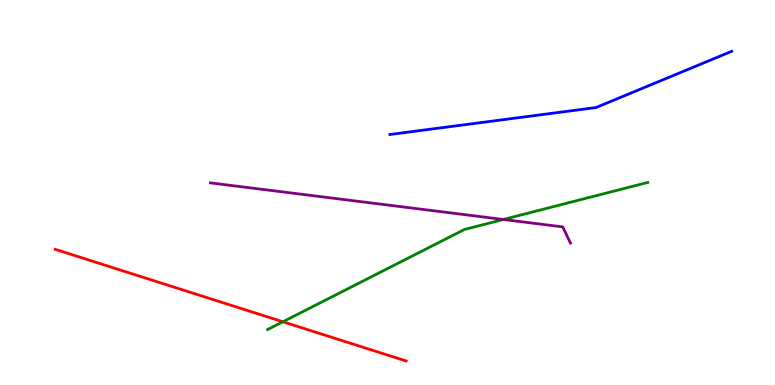[{'lines': ['blue', 'red'], 'intersections': []}, {'lines': ['green', 'red'], 'intersections': [{'x': 3.65, 'y': 1.64}]}, {'lines': ['purple', 'red'], 'intersections': []}, {'lines': ['blue', 'green'], 'intersections': []}, {'lines': ['blue', 'purple'], 'intersections': []}, {'lines': ['green', 'purple'], 'intersections': [{'x': 6.5, 'y': 4.3}]}]